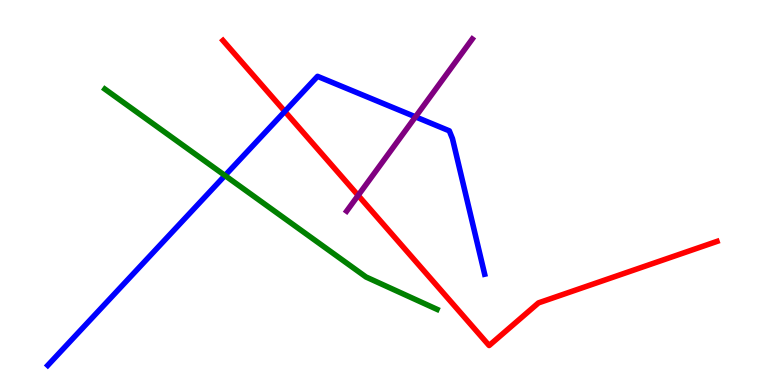[{'lines': ['blue', 'red'], 'intersections': [{'x': 3.68, 'y': 7.11}]}, {'lines': ['green', 'red'], 'intersections': []}, {'lines': ['purple', 'red'], 'intersections': [{'x': 4.62, 'y': 4.92}]}, {'lines': ['blue', 'green'], 'intersections': [{'x': 2.9, 'y': 5.44}]}, {'lines': ['blue', 'purple'], 'intersections': [{'x': 5.36, 'y': 6.97}]}, {'lines': ['green', 'purple'], 'intersections': []}]